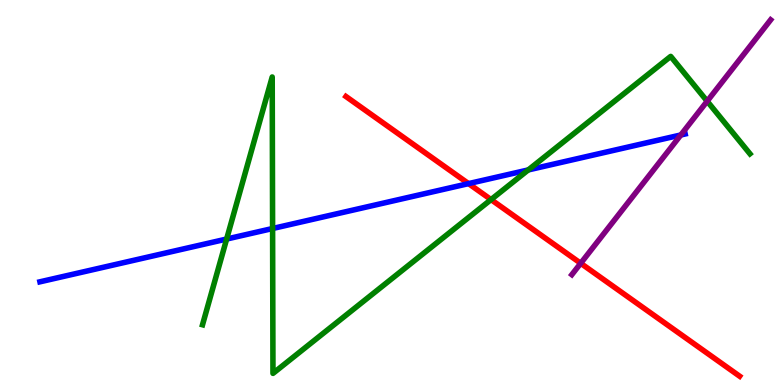[{'lines': ['blue', 'red'], 'intersections': [{'x': 6.05, 'y': 5.23}]}, {'lines': ['green', 'red'], 'intersections': [{'x': 6.34, 'y': 4.82}]}, {'lines': ['purple', 'red'], 'intersections': [{'x': 7.49, 'y': 3.16}]}, {'lines': ['blue', 'green'], 'intersections': [{'x': 2.92, 'y': 3.79}, {'x': 3.52, 'y': 4.06}, {'x': 6.82, 'y': 5.59}]}, {'lines': ['blue', 'purple'], 'intersections': [{'x': 8.78, 'y': 6.49}]}, {'lines': ['green', 'purple'], 'intersections': [{'x': 9.12, 'y': 7.37}]}]